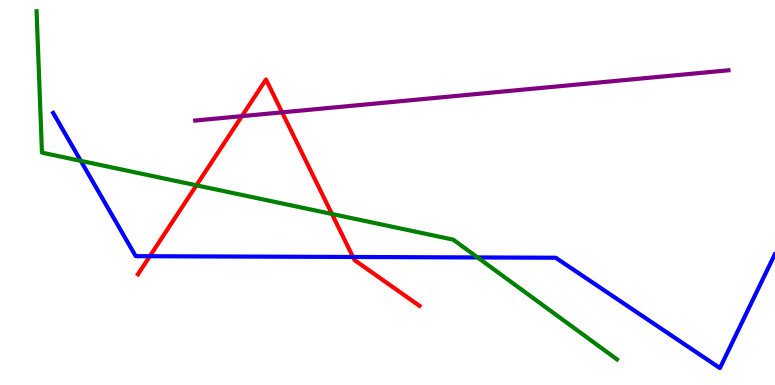[{'lines': ['blue', 'red'], 'intersections': [{'x': 1.93, 'y': 3.34}, {'x': 4.55, 'y': 3.33}]}, {'lines': ['green', 'red'], 'intersections': [{'x': 2.53, 'y': 5.19}, {'x': 4.28, 'y': 4.44}]}, {'lines': ['purple', 'red'], 'intersections': [{'x': 3.12, 'y': 6.98}, {'x': 3.64, 'y': 7.08}]}, {'lines': ['blue', 'green'], 'intersections': [{'x': 1.04, 'y': 5.82}, {'x': 6.16, 'y': 3.31}]}, {'lines': ['blue', 'purple'], 'intersections': []}, {'lines': ['green', 'purple'], 'intersections': []}]